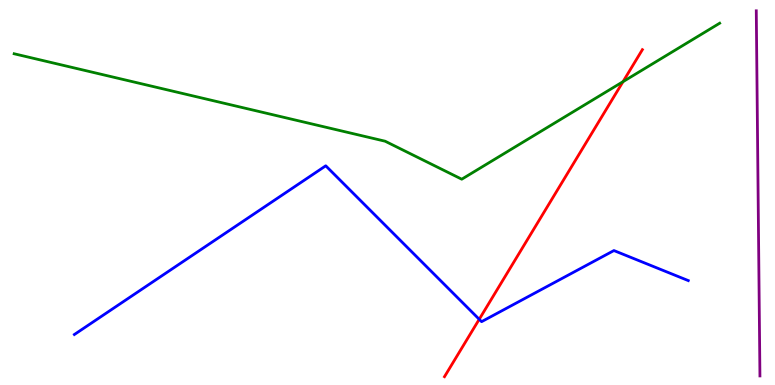[{'lines': ['blue', 'red'], 'intersections': [{'x': 6.18, 'y': 1.71}]}, {'lines': ['green', 'red'], 'intersections': [{'x': 8.04, 'y': 7.88}]}, {'lines': ['purple', 'red'], 'intersections': []}, {'lines': ['blue', 'green'], 'intersections': []}, {'lines': ['blue', 'purple'], 'intersections': []}, {'lines': ['green', 'purple'], 'intersections': []}]